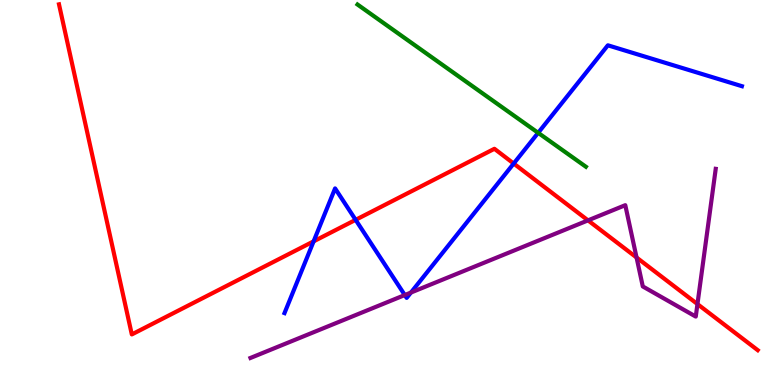[{'lines': ['blue', 'red'], 'intersections': [{'x': 4.05, 'y': 3.73}, {'x': 4.59, 'y': 4.29}, {'x': 6.63, 'y': 5.75}]}, {'lines': ['green', 'red'], 'intersections': []}, {'lines': ['purple', 'red'], 'intersections': [{'x': 7.59, 'y': 4.28}, {'x': 8.21, 'y': 3.31}, {'x': 9.0, 'y': 2.1}]}, {'lines': ['blue', 'green'], 'intersections': [{'x': 6.94, 'y': 6.55}]}, {'lines': ['blue', 'purple'], 'intersections': [{'x': 5.22, 'y': 2.34}, {'x': 5.3, 'y': 2.4}]}, {'lines': ['green', 'purple'], 'intersections': []}]